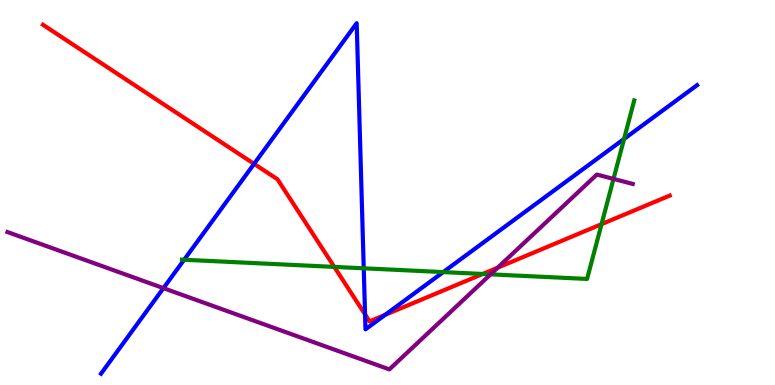[{'lines': ['blue', 'red'], 'intersections': [{'x': 3.28, 'y': 5.74}, {'x': 4.71, 'y': 1.83}, {'x': 4.97, 'y': 1.82}]}, {'lines': ['green', 'red'], 'intersections': [{'x': 4.31, 'y': 3.07}, {'x': 6.23, 'y': 2.88}, {'x': 7.76, 'y': 4.18}]}, {'lines': ['purple', 'red'], 'intersections': [{'x': 6.42, 'y': 3.05}]}, {'lines': ['blue', 'green'], 'intersections': [{'x': 2.38, 'y': 3.25}, {'x': 4.69, 'y': 3.03}, {'x': 5.72, 'y': 2.93}, {'x': 8.05, 'y': 6.39}]}, {'lines': ['blue', 'purple'], 'intersections': [{'x': 2.11, 'y': 2.52}]}, {'lines': ['green', 'purple'], 'intersections': [{'x': 6.33, 'y': 2.87}, {'x': 7.92, 'y': 5.35}]}]